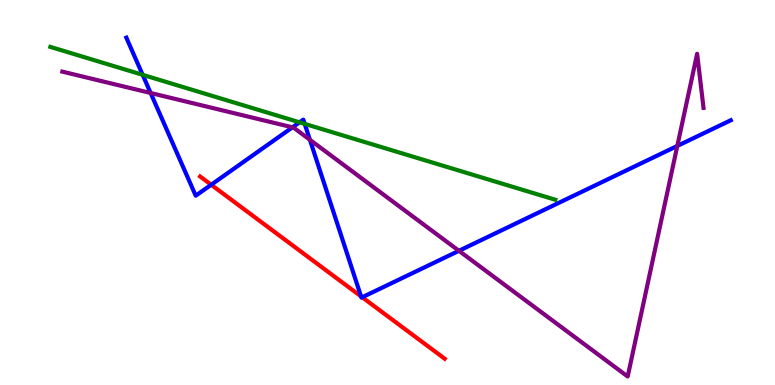[{'lines': ['blue', 'red'], 'intersections': [{'x': 2.73, 'y': 5.2}, {'x': 4.66, 'y': 2.3}, {'x': 4.67, 'y': 2.28}]}, {'lines': ['green', 'red'], 'intersections': []}, {'lines': ['purple', 'red'], 'intersections': []}, {'lines': ['blue', 'green'], 'intersections': [{'x': 1.84, 'y': 8.06}, {'x': 3.86, 'y': 6.82}, {'x': 3.93, 'y': 6.78}]}, {'lines': ['blue', 'purple'], 'intersections': [{'x': 1.94, 'y': 7.58}, {'x': 3.77, 'y': 6.69}, {'x': 4.0, 'y': 6.37}, {'x': 5.92, 'y': 3.49}, {'x': 8.74, 'y': 6.21}]}, {'lines': ['green', 'purple'], 'intersections': []}]